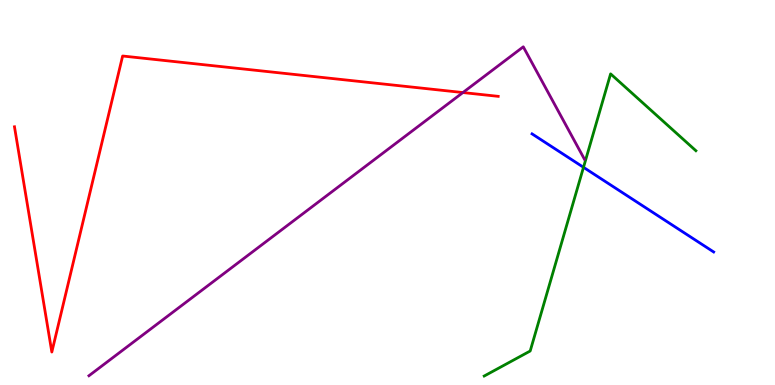[{'lines': ['blue', 'red'], 'intersections': []}, {'lines': ['green', 'red'], 'intersections': []}, {'lines': ['purple', 'red'], 'intersections': [{'x': 5.97, 'y': 7.6}]}, {'lines': ['blue', 'green'], 'intersections': [{'x': 7.53, 'y': 5.65}]}, {'lines': ['blue', 'purple'], 'intersections': []}, {'lines': ['green', 'purple'], 'intersections': []}]